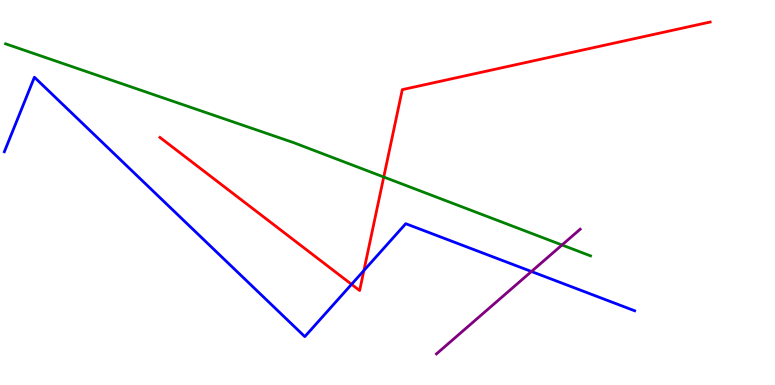[{'lines': ['blue', 'red'], 'intersections': [{'x': 4.54, 'y': 2.61}, {'x': 4.7, 'y': 2.97}]}, {'lines': ['green', 'red'], 'intersections': [{'x': 4.95, 'y': 5.4}]}, {'lines': ['purple', 'red'], 'intersections': []}, {'lines': ['blue', 'green'], 'intersections': []}, {'lines': ['blue', 'purple'], 'intersections': [{'x': 6.86, 'y': 2.95}]}, {'lines': ['green', 'purple'], 'intersections': [{'x': 7.25, 'y': 3.64}]}]